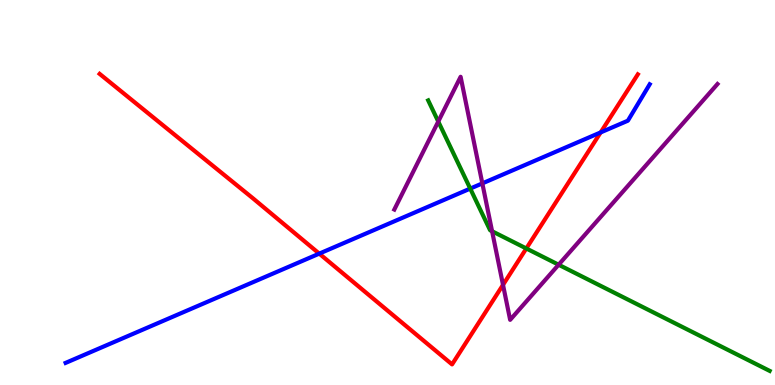[{'lines': ['blue', 'red'], 'intersections': [{'x': 4.12, 'y': 3.41}, {'x': 7.75, 'y': 6.56}]}, {'lines': ['green', 'red'], 'intersections': [{'x': 6.79, 'y': 3.55}]}, {'lines': ['purple', 'red'], 'intersections': [{'x': 6.49, 'y': 2.6}]}, {'lines': ['blue', 'green'], 'intersections': [{'x': 6.07, 'y': 5.1}]}, {'lines': ['blue', 'purple'], 'intersections': [{'x': 6.22, 'y': 5.24}]}, {'lines': ['green', 'purple'], 'intersections': [{'x': 5.66, 'y': 6.84}, {'x': 6.35, 'y': 3.99}, {'x': 7.21, 'y': 3.12}]}]